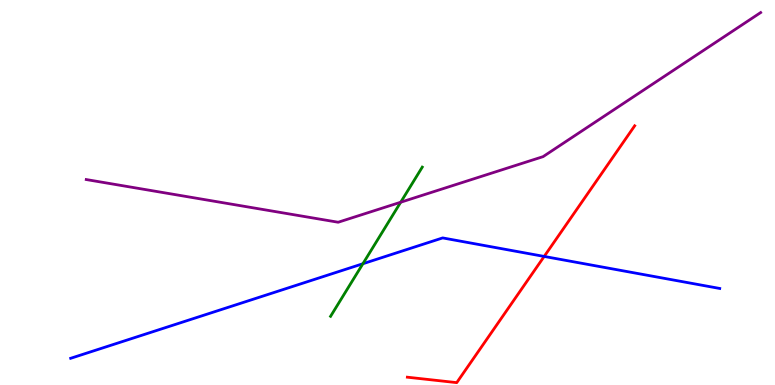[{'lines': ['blue', 'red'], 'intersections': [{'x': 7.02, 'y': 3.34}]}, {'lines': ['green', 'red'], 'intersections': []}, {'lines': ['purple', 'red'], 'intersections': []}, {'lines': ['blue', 'green'], 'intersections': [{'x': 4.68, 'y': 3.15}]}, {'lines': ['blue', 'purple'], 'intersections': []}, {'lines': ['green', 'purple'], 'intersections': [{'x': 5.17, 'y': 4.75}]}]